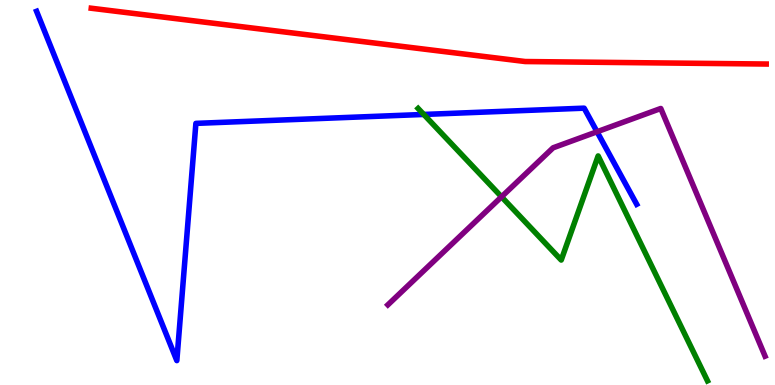[{'lines': ['blue', 'red'], 'intersections': []}, {'lines': ['green', 'red'], 'intersections': []}, {'lines': ['purple', 'red'], 'intersections': []}, {'lines': ['blue', 'green'], 'intersections': [{'x': 5.47, 'y': 7.03}]}, {'lines': ['blue', 'purple'], 'intersections': [{'x': 7.7, 'y': 6.58}]}, {'lines': ['green', 'purple'], 'intersections': [{'x': 6.47, 'y': 4.89}]}]